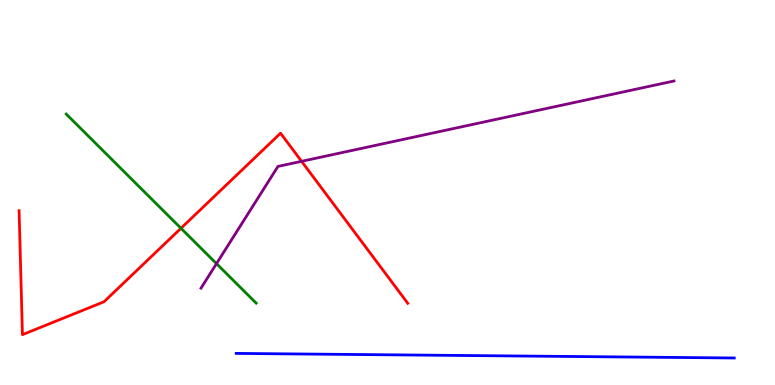[{'lines': ['blue', 'red'], 'intersections': []}, {'lines': ['green', 'red'], 'intersections': [{'x': 2.34, 'y': 4.07}]}, {'lines': ['purple', 'red'], 'intersections': [{'x': 3.89, 'y': 5.81}]}, {'lines': ['blue', 'green'], 'intersections': []}, {'lines': ['blue', 'purple'], 'intersections': []}, {'lines': ['green', 'purple'], 'intersections': [{'x': 2.79, 'y': 3.15}]}]